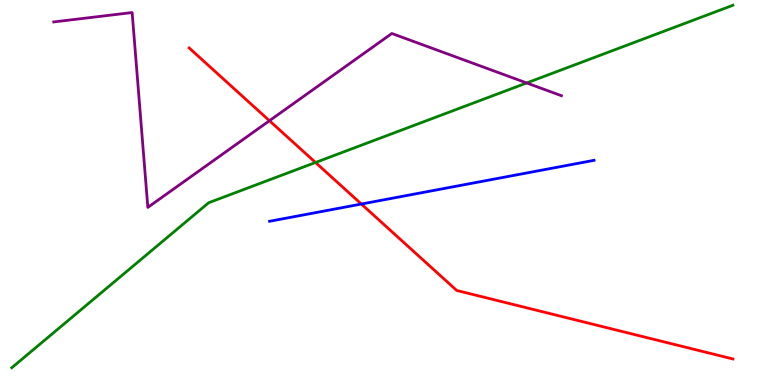[{'lines': ['blue', 'red'], 'intersections': [{'x': 4.66, 'y': 4.7}]}, {'lines': ['green', 'red'], 'intersections': [{'x': 4.07, 'y': 5.78}]}, {'lines': ['purple', 'red'], 'intersections': [{'x': 3.48, 'y': 6.86}]}, {'lines': ['blue', 'green'], 'intersections': []}, {'lines': ['blue', 'purple'], 'intersections': []}, {'lines': ['green', 'purple'], 'intersections': [{'x': 6.8, 'y': 7.85}]}]